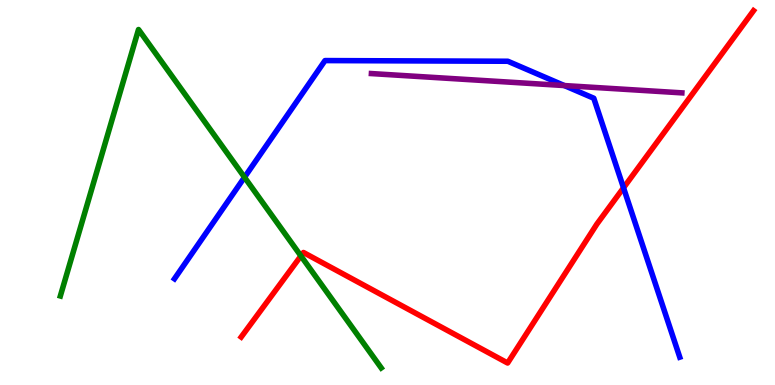[{'lines': ['blue', 'red'], 'intersections': [{'x': 8.05, 'y': 5.12}]}, {'lines': ['green', 'red'], 'intersections': [{'x': 3.88, 'y': 3.35}]}, {'lines': ['purple', 'red'], 'intersections': []}, {'lines': ['blue', 'green'], 'intersections': [{'x': 3.15, 'y': 5.4}]}, {'lines': ['blue', 'purple'], 'intersections': [{'x': 7.28, 'y': 7.78}]}, {'lines': ['green', 'purple'], 'intersections': []}]